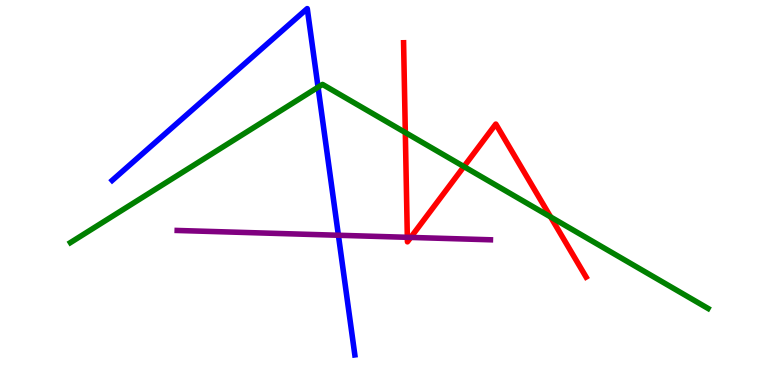[{'lines': ['blue', 'red'], 'intersections': []}, {'lines': ['green', 'red'], 'intersections': [{'x': 5.23, 'y': 6.56}, {'x': 5.99, 'y': 5.67}, {'x': 7.1, 'y': 4.36}]}, {'lines': ['purple', 'red'], 'intersections': [{'x': 5.26, 'y': 3.84}, {'x': 5.3, 'y': 3.83}]}, {'lines': ['blue', 'green'], 'intersections': [{'x': 4.1, 'y': 7.73}]}, {'lines': ['blue', 'purple'], 'intersections': [{'x': 4.37, 'y': 3.89}]}, {'lines': ['green', 'purple'], 'intersections': []}]